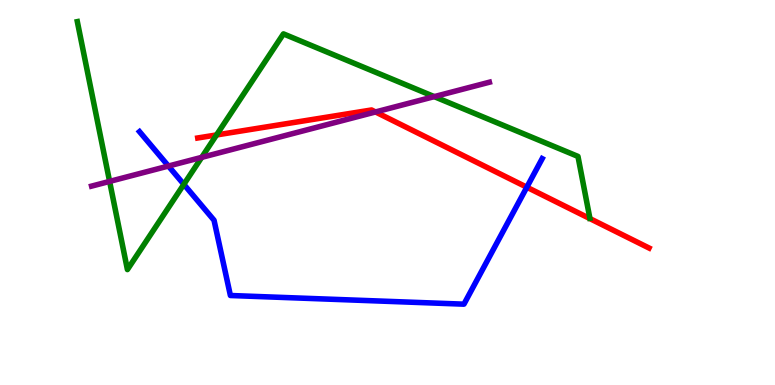[{'lines': ['blue', 'red'], 'intersections': [{'x': 6.8, 'y': 5.14}]}, {'lines': ['green', 'red'], 'intersections': [{'x': 2.79, 'y': 6.49}]}, {'lines': ['purple', 'red'], 'intersections': [{'x': 4.85, 'y': 7.09}]}, {'lines': ['blue', 'green'], 'intersections': [{'x': 2.37, 'y': 5.21}]}, {'lines': ['blue', 'purple'], 'intersections': [{'x': 2.17, 'y': 5.69}]}, {'lines': ['green', 'purple'], 'intersections': [{'x': 1.41, 'y': 5.29}, {'x': 2.6, 'y': 5.91}, {'x': 5.6, 'y': 7.49}]}]